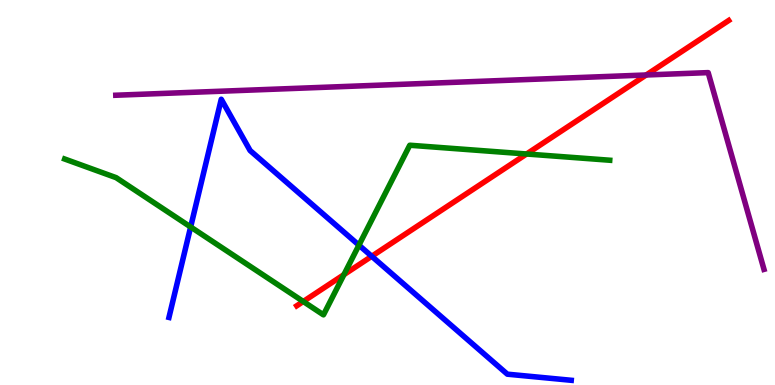[{'lines': ['blue', 'red'], 'intersections': [{'x': 4.8, 'y': 3.34}]}, {'lines': ['green', 'red'], 'intersections': [{'x': 3.91, 'y': 2.17}, {'x': 4.44, 'y': 2.87}, {'x': 6.79, 'y': 6.0}]}, {'lines': ['purple', 'red'], 'intersections': [{'x': 8.34, 'y': 8.05}]}, {'lines': ['blue', 'green'], 'intersections': [{'x': 2.46, 'y': 4.1}, {'x': 4.63, 'y': 3.63}]}, {'lines': ['blue', 'purple'], 'intersections': []}, {'lines': ['green', 'purple'], 'intersections': []}]